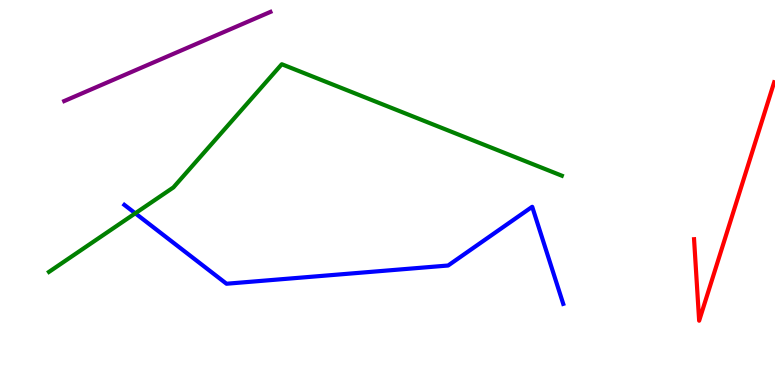[{'lines': ['blue', 'red'], 'intersections': []}, {'lines': ['green', 'red'], 'intersections': []}, {'lines': ['purple', 'red'], 'intersections': []}, {'lines': ['blue', 'green'], 'intersections': [{'x': 1.75, 'y': 4.46}]}, {'lines': ['blue', 'purple'], 'intersections': []}, {'lines': ['green', 'purple'], 'intersections': []}]